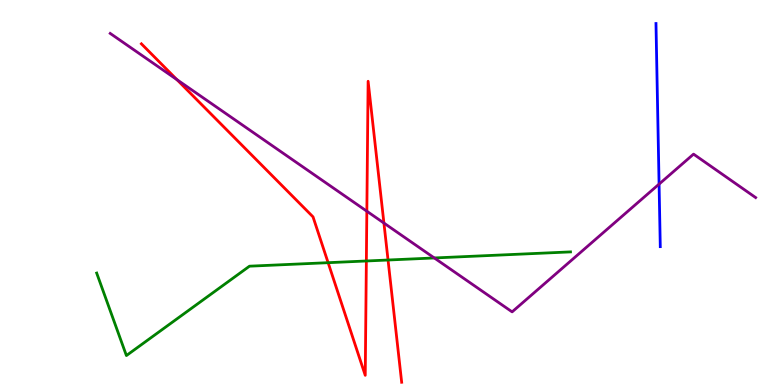[{'lines': ['blue', 'red'], 'intersections': []}, {'lines': ['green', 'red'], 'intersections': [{'x': 4.23, 'y': 3.18}, {'x': 4.73, 'y': 3.22}, {'x': 5.01, 'y': 3.25}]}, {'lines': ['purple', 'red'], 'intersections': [{'x': 2.28, 'y': 7.93}, {'x': 4.73, 'y': 4.51}, {'x': 4.95, 'y': 4.21}]}, {'lines': ['blue', 'green'], 'intersections': []}, {'lines': ['blue', 'purple'], 'intersections': [{'x': 8.5, 'y': 5.22}]}, {'lines': ['green', 'purple'], 'intersections': [{'x': 5.6, 'y': 3.3}]}]